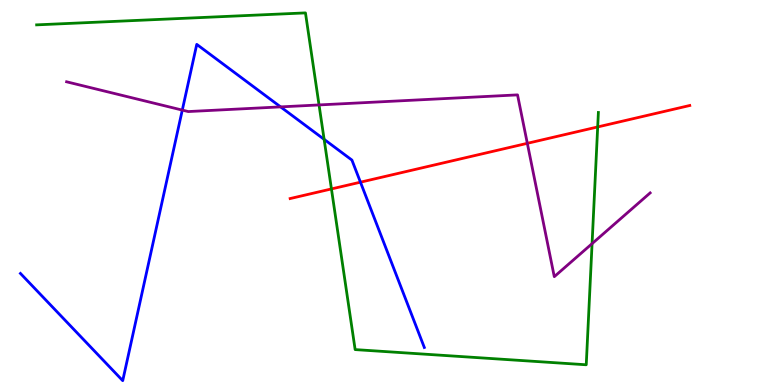[{'lines': ['blue', 'red'], 'intersections': [{'x': 4.65, 'y': 5.27}]}, {'lines': ['green', 'red'], 'intersections': [{'x': 4.28, 'y': 5.09}, {'x': 7.71, 'y': 6.7}]}, {'lines': ['purple', 'red'], 'intersections': [{'x': 6.8, 'y': 6.28}]}, {'lines': ['blue', 'green'], 'intersections': [{'x': 4.18, 'y': 6.38}]}, {'lines': ['blue', 'purple'], 'intersections': [{'x': 2.35, 'y': 7.14}, {'x': 3.62, 'y': 7.22}]}, {'lines': ['green', 'purple'], 'intersections': [{'x': 4.12, 'y': 7.27}, {'x': 7.64, 'y': 3.67}]}]